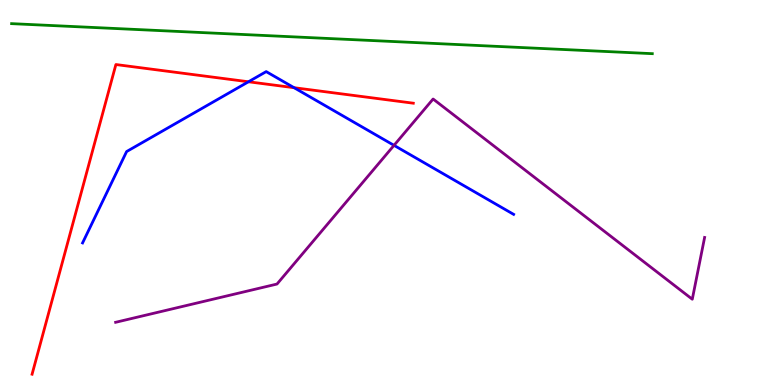[{'lines': ['blue', 'red'], 'intersections': [{'x': 3.21, 'y': 7.88}, {'x': 3.79, 'y': 7.72}]}, {'lines': ['green', 'red'], 'intersections': []}, {'lines': ['purple', 'red'], 'intersections': []}, {'lines': ['blue', 'green'], 'intersections': []}, {'lines': ['blue', 'purple'], 'intersections': [{'x': 5.08, 'y': 6.22}]}, {'lines': ['green', 'purple'], 'intersections': []}]